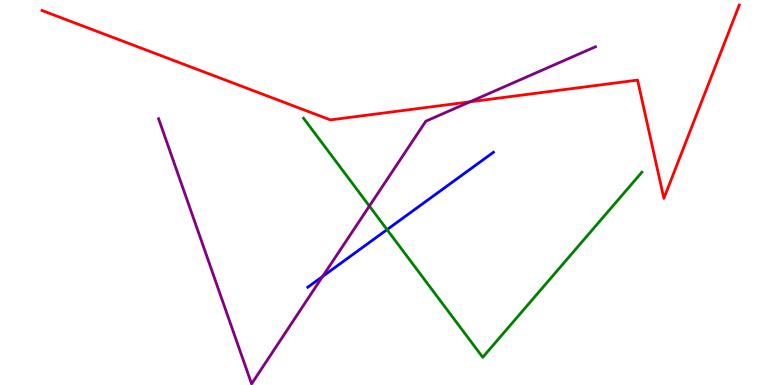[{'lines': ['blue', 'red'], 'intersections': []}, {'lines': ['green', 'red'], 'intersections': []}, {'lines': ['purple', 'red'], 'intersections': [{'x': 6.06, 'y': 7.36}]}, {'lines': ['blue', 'green'], 'intersections': [{'x': 4.99, 'y': 4.04}]}, {'lines': ['blue', 'purple'], 'intersections': [{'x': 4.16, 'y': 2.82}]}, {'lines': ['green', 'purple'], 'intersections': [{'x': 4.77, 'y': 4.65}]}]